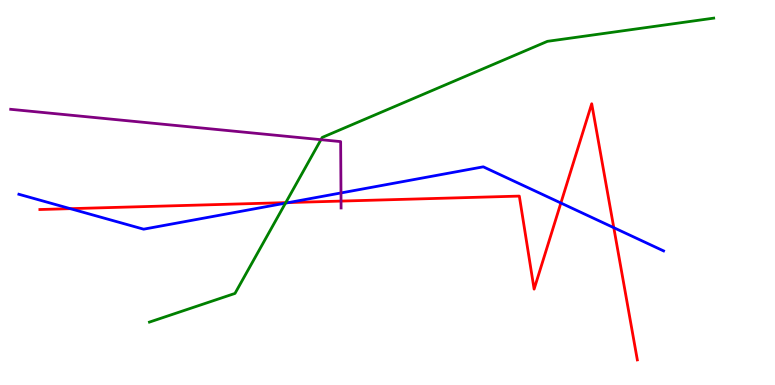[{'lines': ['blue', 'red'], 'intersections': [{'x': 0.907, 'y': 4.58}, {'x': 3.72, 'y': 4.74}, {'x': 7.24, 'y': 4.73}, {'x': 7.92, 'y': 4.09}]}, {'lines': ['green', 'red'], 'intersections': [{'x': 3.69, 'y': 4.74}]}, {'lines': ['purple', 'red'], 'intersections': [{'x': 4.4, 'y': 4.78}]}, {'lines': ['blue', 'green'], 'intersections': [{'x': 3.68, 'y': 4.72}]}, {'lines': ['blue', 'purple'], 'intersections': [{'x': 4.4, 'y': 4.99}]}, {'lines': ['green', 'purple'], 'intersections': [{'x': 4.14, 'y': 6.37}]}]